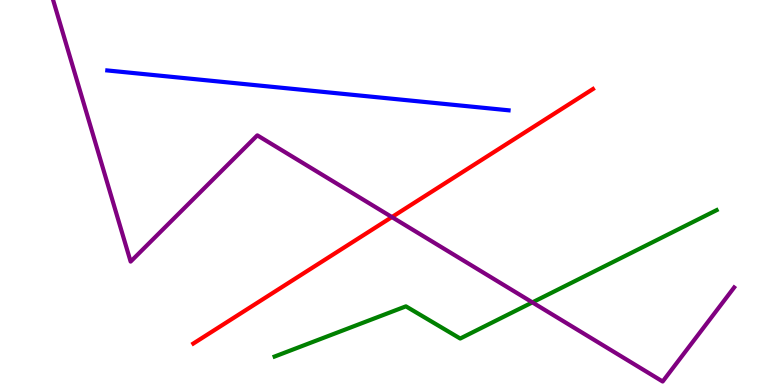[{'lines': ['blue', 'red'], 'intersections': []}, {'lines': ['green', 'red'], 'intersections': []}, {'lines': ['purple', 'red'], 'intersections': [{'x': 5.06, 'y': 4.36}]}, {'lines': ['blue', 'green'], 'intersections': []}, {'lines': ['blue', 'purple'], 'intersections': []}, {'lines': ['green', 'purple'], 'intersections': [{'x': 6.87, 'y': 2.15}]}]